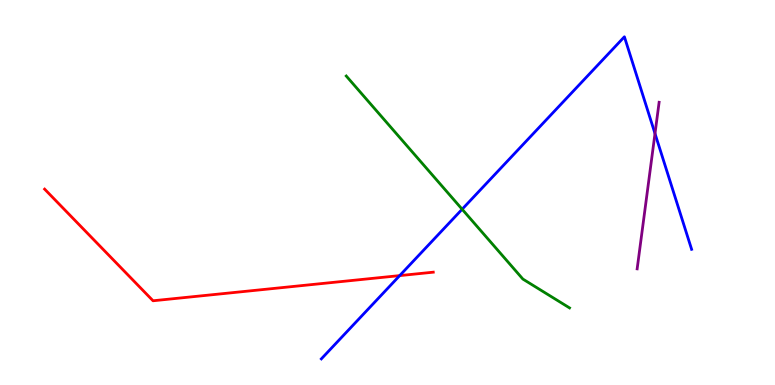[{'lines': ['blue', 'red'], 'intersections': [{'x': 5.16, 'y': 2.84}]}, {'lines': ['green', 'red'], 'intersections': []}, {'lines': ['purple', 'red'], 'intersections': []}, {'lines': ['blue', 'green'], 'intersections': [{'x': 5.96, 'y': 4.57}]}, {'lines': ['blue', 'purple'], 'intersections': [{'x': 8.45, 'y': 6.53}]}, {'lines': ['green', 'purple'], 'intersections': []}]